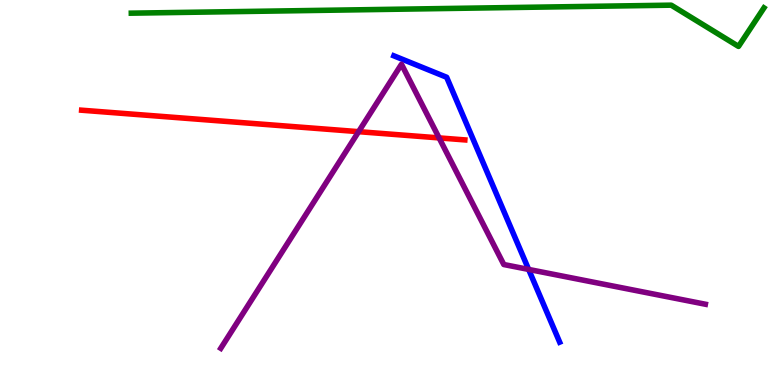[{'lines': ['blue', 'red'], 'intersections': []}, {'lines': ['green', 'red'], 'intersections': []}, {'lines': ['purple', 'red'], 'intersections': [{'x': 4.63, 'y': 6.58}, {'x': 5.67, 'y': 6.42}]}, {'lines': ['blue', 'green'], 'intersections': []}, {'lines': ['blue', 'purple'], 'intersections': [{'x': 6.82, 'y': 3.0}]}, {'lines': ['green', 'purple'], 'intersections': []}]